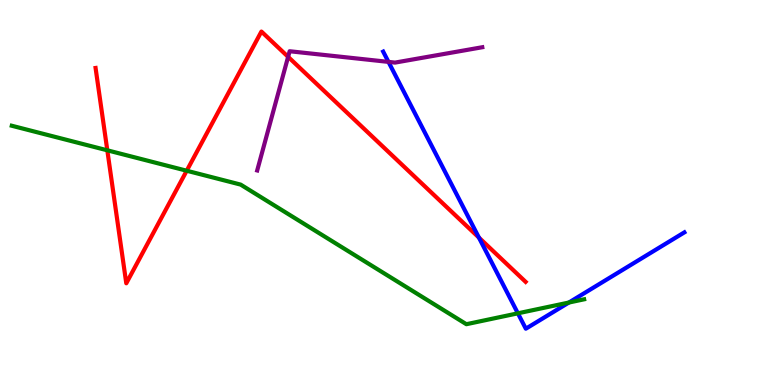[{'lines': ['blue', 'red'], 'intersections': [{'x': 6.18, 'y': 3.83}]}, {'lines': ['green', 'red'], 'intersections': [{'x': 1.38, 'y': 6.1}, {'x': 2.41, 'y': 5.57}]}, {'lines': ['purple', 'red'], 'intersections': [{'x': 3.72, 'y': 8.52}]}, {'lines': ['blue', 'green'], 'intersections': [{'x': 6.68, 'y': 1.86}, {'x': 7.34, 'y': 2.14}]}, {'lines': ['blue', 'purple'], 'intersections': [{'x': 5.01, 'y': 8.39}]}, {'lines': ['green', 'purple'], 'intersections': []}]